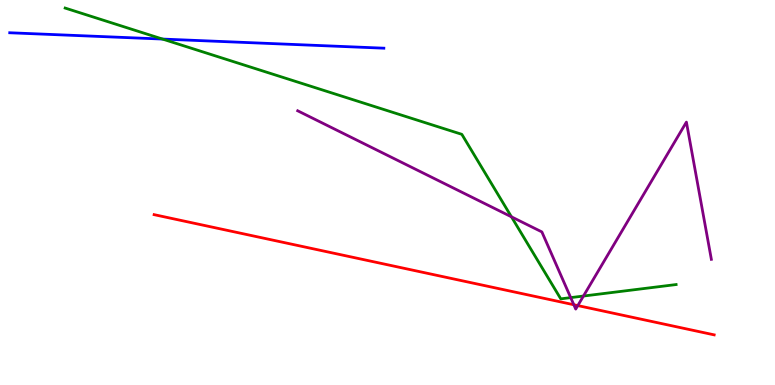[{'lines': ['blue', 'red'], 'intersections': []}, {'lines': ['green', 'red'], 'intersections': []}, {'lines': ['purple', 'red'], 'intersections': [{'x': 7.4, 'y': 2.08}, {'x': 7.46, 'y': 2.06}]}, {'lines': ['blue', 'green'], 'intersections': [{'x': 2.1, 'y': 8.99}]}, {'lines': ['blue', 'purple'], 'intersections': []}, {'lines': ['green', 'purple'], 'intersections': [{'x': 6.6, 'y': 4.37}, {'x': 7.36, 'y': 2.27}, {'x': 7.53, 'y': 2.31}]}]